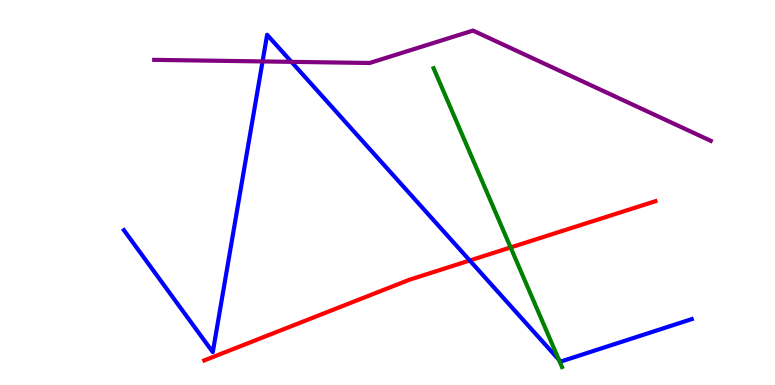[{'lines': ['blue', 'red'], 'intersections': [{'x': 6.06, 'y': 3.23}]}, {'lines': ['green', 'red'], 'intersections': [{'x': 6.59, 'y': 3.57}]}, {'lines': ['purple', 'red'], 'intersections': []}, {'lines': ['blue', 'green'], 'intersections': [{'x': 7.21, 'y': 0.655}]}, {'lines': ['blue', 'purple'], 'intersections': [{'x': 3.39, 'y': 8.4}, {'x': 3.76, 'y': 8.39}]}, {'lines': ['green', 'purple'], 'intersections': []}]